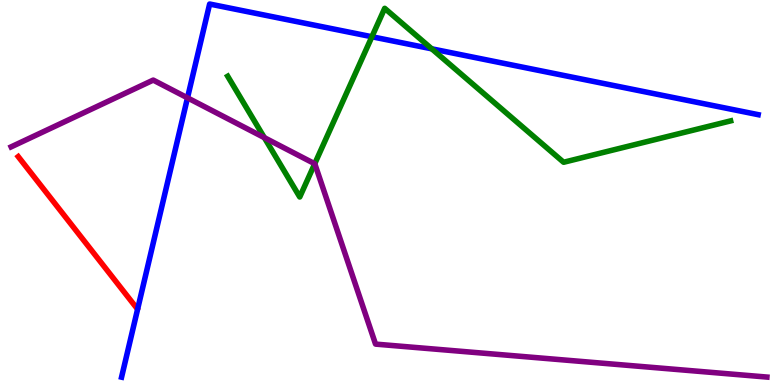[{'lines': ['blue', 'red'], 'intersections': []}, {'lines': ['green', 'red'], 'intersections': []}, {'lines': ['purple', 'red'], 'intersections': []}, {'lines': ['blue', 'green'], 'intersections': [{'x': 4.8, 'y': 9.05}, {'x': 5.57, 'y': 8.73}]}, {'lines': ['blue', 'purple'], 'intersections': [{'x': 2.42, 'y': 7.46}]}, {'lines': ['green', 'purple'], 'intersections': [{'x': 3.41, 'y': 6.42}, {'x': 4.06, 'y': 5.75}]}]